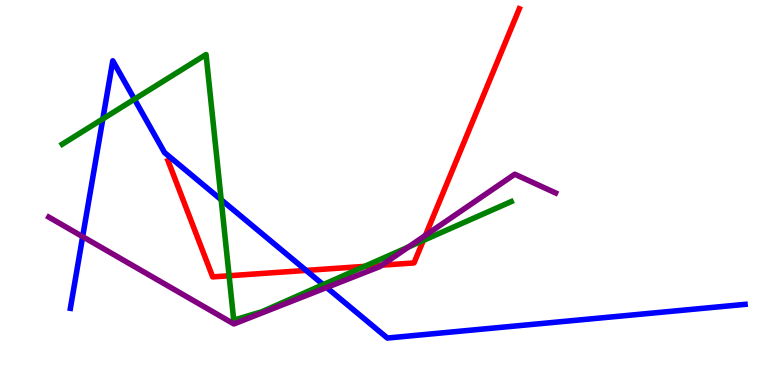[{'lines': ['blue', 'red'], 'intersections': [{'x': 3.95, 'y': 2.98}]}, {'lines': ['green', 'red'], 'intersections': [{'x': 2.96, 'y': 2.84}, {'x': 4.7, 'y': 3.08}, {'x': 5.46, 'y': 3.76}]}, {'lines': ['purple', 'red'], 'intersections': [{'x': 4.93, 'y': 3.11}, {'x': 5.49, 'y': 3.89}]}, {'lines': ['blue', 'green'], 'intersections': [{'x': 1.33, 'y': 6.91}, {'x': 1.73, 'y': 7.42}, {'x': 2.85, 'y': 4.81}, {'x': 4.17, 'y': 2.61}]}, {'lines': ['blue', 'purple'], 'intersections': [{'x': 1.07, 'y': 3.85}, {'x': 4.21, 'y': 2.53}]}, {'lines': ['green', 'purple'], 'intersections': [{'x': 5.27, 'y': 3.58}]}]